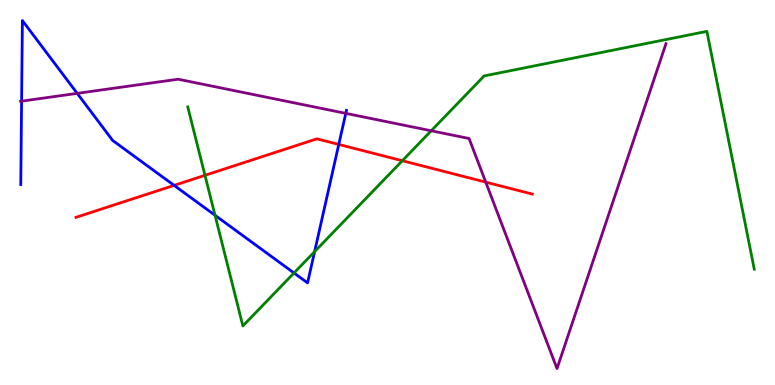[{'lines': ['blue', 'red'], 'intersections': [{'x': 2.25, 'y': 5.19}, {'x': 4.37, 'y': 6.25}]}, {'lines': ['green', 'red'], 'intersections': [{'x': 2.64, 'y': 5.45}, {'x': 5.19, 'y': 5.83}]}, {'lines': ['purple', 'red'], 'intersections': [{'x': 6.27, 'y': 5.27}]}, {'lines': ['blue', 'green'], 'intersections': [{'x': 2.77, 'y': 4.41}, {'x': 3.79, 'y': 2.91}, {'x': 4.06, 'y': 3.46}]}, {'lines': ['blue', 'purple'], 'intersections': [{'x': 0.279, 'y': 7.37}, {'x': 0.996, 'y': 7.57}, {'x': 4.46, 'y': 7.06}]}, {'lines': ['green', 'purple'], 'intersections': [{'x': 5.56, 'y': 6.6}]}]